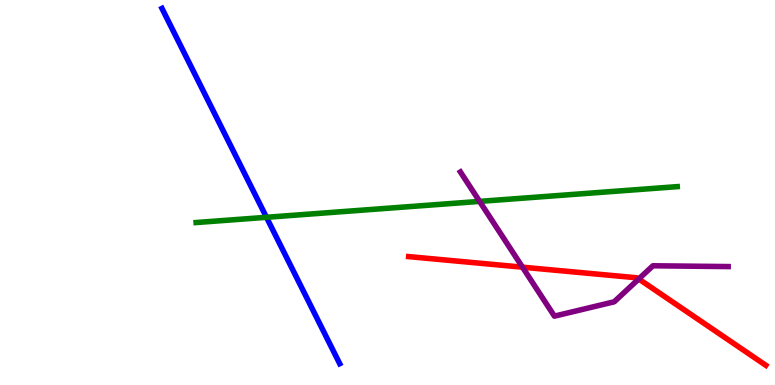[{'lines': ['blue', 'red'], 'intersections': []}, {'lines': ['green', 'red'], 'intersections': []}, {'lines': ['purple', 'red'], 'intersections': [{'x': 6.74, 'y': 3.06}, {'x': 8.24, 'y': 2.75}]}, {'lines': ['blue', 'green'], 'intersections': [{'x': 3.44, 'y': 4.36}]}, {'lines': ['blue', 'purple'], 'intersections': []}, {'lines': ['green', 'purple'], 'intersections': [{'x': 6.19, 'y': 4.77}]}]